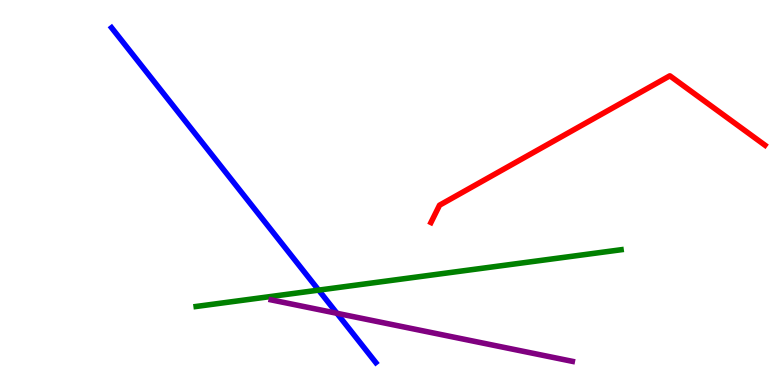[{'lines': ['blue', 'red'], 'intersections': []}, {'lines': ['green', 'red'], 'intersections': []}, {'lines': ['purple', 'red'], 'intersections': []}, {'lines': ['blue', 'green'], 'intersections': [{'x': 4.11, 'y': 2.46}]}, {'lines': ['blue', 'purple'], 'intersections': [{'x': 4.35, 'y': 1.86}]}, {'lines': ['green', 'purple'], 'intersections': []}]